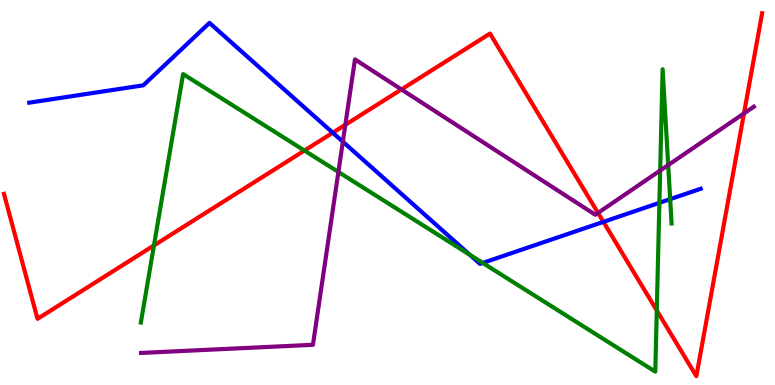[{'lines': ['blue', 'red'], 'intersections': [{'x': 4.29, 'y': 6.55}, {'x': 7.79, 'y': 4.24}]}, {'lines': ['green', 'red'], 'intersections': [{'x': 1.99, 'y': 3.63}, {'x': 3.93, 'y': 6.09}, {'x': 8.47, 'y': 1.94}]}, {'lines': ['purple', 'red'], 'intersections': [{'x': 4.46, 'y': 6.76}, {'x': 5.18, 'y': 7.68}, {'x': 7.72, 'y': 4.47}, {'x': 9.6, 'y': 7.05}]}, {'lines': ['blue', 'green'], 'intersections': [{'x': 6.06, 'y': 3.38}, {'x': 6.23, 'y': 3.17}, {'x': 8.51, 'y': 4.73}, {'x': 8.65, 'y': 4.83}]}, {'lines': ['blue', 'purple'], 'intersections': [{'x': 4.42, 'y': 6.32}]}, {'lines': ['green', 'purple'], 'intersections': [{'x': 4.37, 'y': 5.53}, {'x': 8.52, 'y': 5.57}, {'x': 8.62, 'y': 5.71}]}]